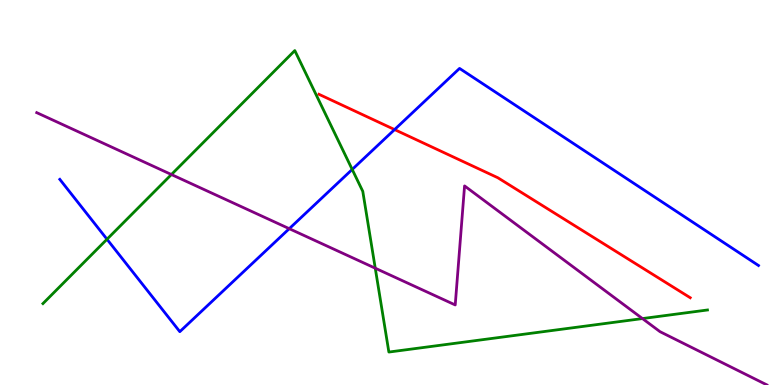[{'lines': ['blue', 'red'], 'intersections': [{'x': 5.09, 'y': 6.63}]}, {'lines': ['green', 'red'], 'intersections': []}, {'lines': ['purple', 'red'], 'intersections': []}, {'lines': ['blue', 'green'], 'intersections': [{'x': 1.38, 'y': 3.79}, {'x': 4.54, 'y': 5.6}]}, {'lines': ['blue', 'purple'], 'intersections': [{'x': 3.73, 'y': 4.06}]}, {'lines': ['green', 'purple'], 'intersections': [{'x': 2.21, 'y': 5.47}, {'x': 4.84, 'y': 3.03}, {'x': 8.29, 'y': 1.73}]}]